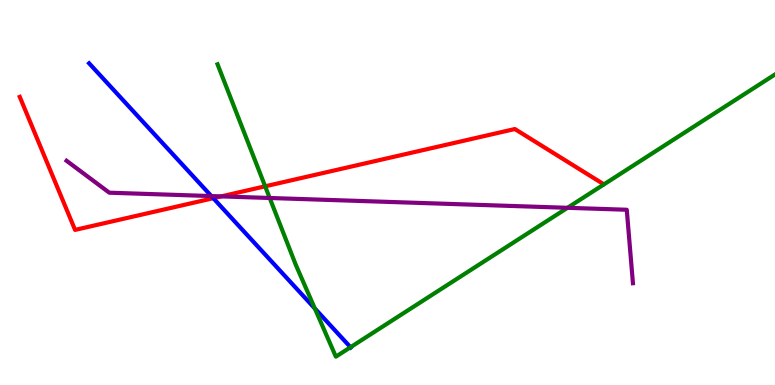[{'lines': ['blue', 'red'], 'intersections': [{'x': 2.75, 'y': 4.85}]}, {'lines': ['green', 'red'], 'intersections': [{'x': 3.42, 'y': 5.16}]}, {'lines': ['purple', 'red'], 'intersections': [{'x': 2.85, 'y': 4.9}]}, {'lines': ['blue', 'green'], 'intersections': [{'x': 4.06, 'y': 1.99}, {'x': 4.52, 'y': 0.981}]}, {'lines': ['blue', 'purple'], 'intersections': [{'x': 2.73, 'y': 4.91}]}, {'lines': ['green', 'purple'], 'intersections': [{'x': 3.48, 'y': 4.86}, {'x': 7.32, 'y': 4.6}]}]